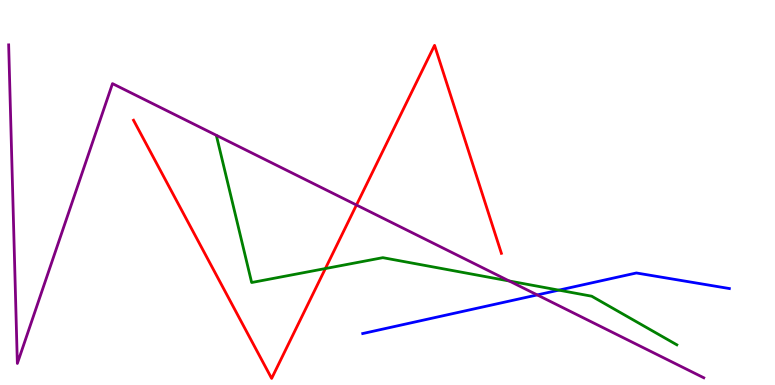[{'lines': ['blue', 'red'], 'intersections': []}, {'lines': ['green', 'red'], 'intersections': [{'x': 4.2, 'y': 3.02}]}, {'lines': ['purple', 'red'], 'intersections': [{'x': 4.6, 'y': 4.68}]}, {'lines': ['blue', 'green'], 'intersections': [{'x': 7.21, 'y': 2.46}]}, {'lines': ['blue', 'purple'], 'intersections': [{'x': 6.93, 'y': 2.34}]}, {'lines': ['green', 'purple'], 'intersections': [{'x': 6.57, 'y': 2.7}]}]